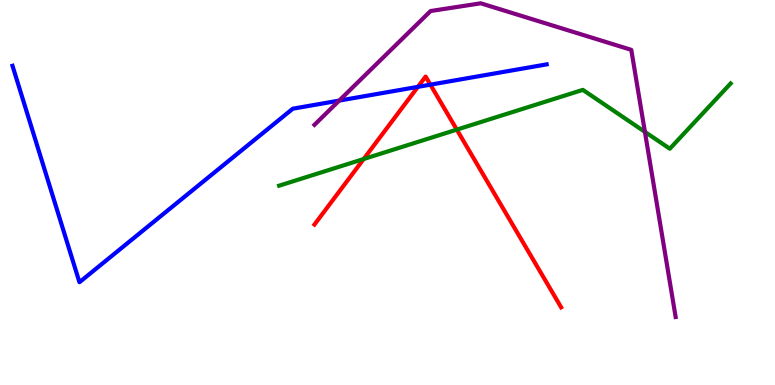[{'lines': ['blue', 'red'], 'intersections': [{'x': 5.39, 'y': 7.74}, {'x': 5.55, 'y': 7.8}]}, {'lines': ['green', 'red'], 'intersections': [{'x': 4.69, 'y': 5.87}, {'x': 5.89, 'y': 6.63}]}, {'lines': ['purple', 'red'], 'intersections': []}, {'lines': ['blue', 'green'], 'intersections': []}, {'lines': ['blue', 'purple'], 'intersections': [{'x': 4.38, 'y': 7.39}]}, {'lines': ['green', 'purple'], 'intersections': [{'x': 8.32, 'y': 6.57}]}]